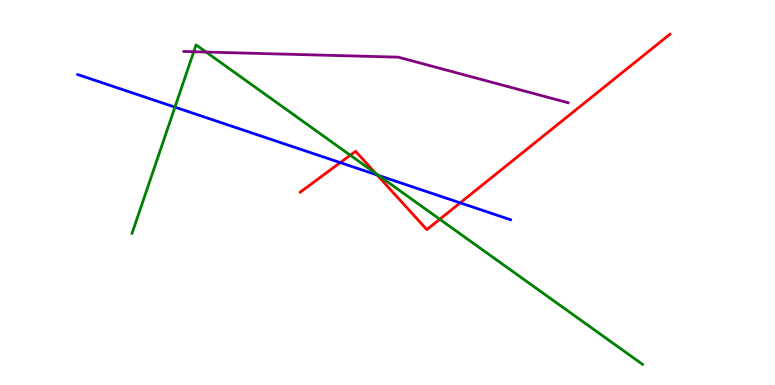[{'lines': ['blue', 'red'], 'intersections': [{'x': 4.39, 'y': 5.78}, {'x': 4.87, 'y': 5.46}, {'x': 5.94, 'y': 4.73}]}, {'lines': ['green', 'red'], 'intersections': [{'x': 4.52, 'y': 5.97}, {'x': 4.85, 'y': 5.5}, {'x': 5.67, 'y': 4.31}]}, {'lines': ['purple', 'red'], 'intersections': []}, {'lines': ['blue', 'green'], 'intersections': [{'x': 2.26, 'y': 7.22}, {'x': 4.88, 'y': 5.44}]}, {'lines': ['blue', 'purple'], 'intersections': []}, {'lines': ['green', 'purple'], 'intersections': [{'x': 2.5, 'y': 8.66}, {'x': 2.66, 'y': 8.65}]}]